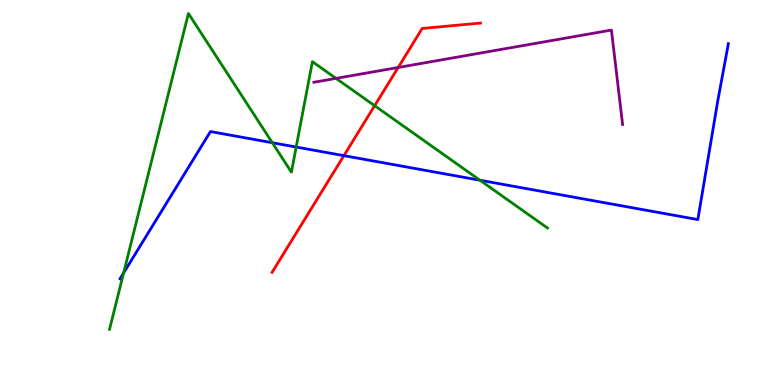[{'lines': ['blue', 'red'], 'intersections': [{'x': 4.44, 'y': 5.96}]}, {'lines': ['green', 'red'], 'intersections': [{'x': 4.83, 'y': 7.25}]}, {'lines': ['purple', 'red'], 'intersections': [{'x': 5.14, 'y': 8.25}]}, {'lines': ['blue', 'green'], 'intersections': [{'x': 1.6, 'y': 2.91}, {'x': 3.51, 'y': 6.29}, {'x': 3.82, 'y': 6.18}, {'x': 6.19, 'y': 5.32}]}, {'lines': ['blue', 'purple'], 'intersections': []}, {'lines': ['green', 'purple'], 'intersections': [{'x': 4.34, 'y': 7.96}]}]